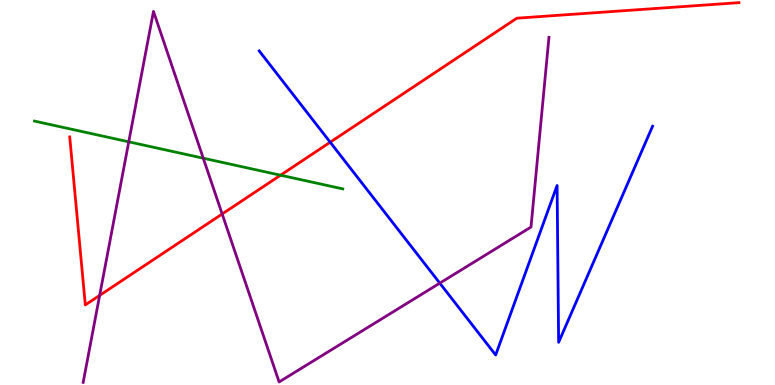[{'lines': ['blue', 'red'], 'intersections': [{'x': 4.26, 'y': 6.31}]}, {'lines': ['green', 'red'], 'intersections': [{'x': 3.62, 'y': 5.45}]}, {'lines': ['purple', 'red'], 'intersections': [{'x': 1.29, 'y': 2.33}, {'x': 2.87, 'y': 4.44}]}, {'lines': ['blue', 'green'], 'intersections': []}, {'lines': ['blue', 'purple'], 'intersections': [{'x': 5.67, 'y': 2.65}]}, {'lines': ['green', 'purple'], 'intersections': [{'x': 1.66, 'y': 6.32}, {'x': 2.62, 'y': 5.89}]}]